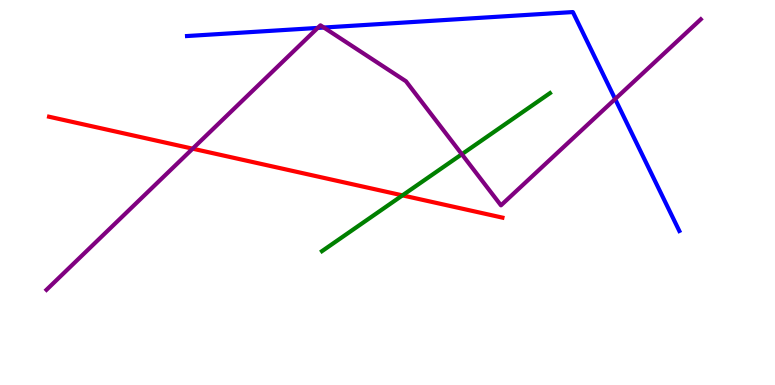[{'lines': ['blue', 'red'], 'intersections': []}, {'lines': ['green', 'red'], 'intersections': [{'x': 5.19, 'y': 4.93}]}, {'lines': ['purple', 'red'], 'intersections': [{'x': 2.49, 'y': 6.14}]}, {'lines': ['blue', 'green'], 'intersections': []}, {'lines': ['blue', 'purple'], 'intersections': [{'x': 4.1, 'y': 9.27}, {'x': 4.18, 'y': 9.28}, {'x': 7.94, 'y': 7.43}]}, {'lines': ['green', 'purple'], 'intersections': [{'x': 5.96, 'y': 5.99}]}]